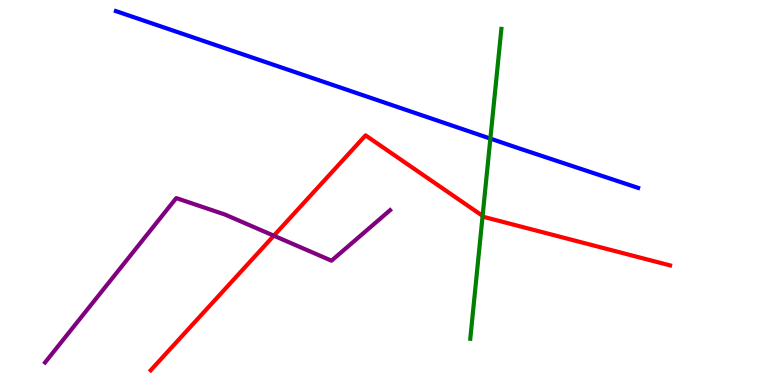[{'lines': ['blue', 'red'], 'intersections': []}, {'lines': ['green', 'red'], 'intersections': [{'x': 6.23, 'y': 4.39}]}, {'lines': ['purple', 'red'], 'intersections': [{'x': 3.53, 'y': 3.88}]}, {'lines': ['blue', 'green'], 'intersections': [{'x': 6.33, 'y': 6.4}]}, {'lines': ['blue', 'purple'], 'intersections': []}, {'lines': ['green', 'purple'], 'intersections': []}]